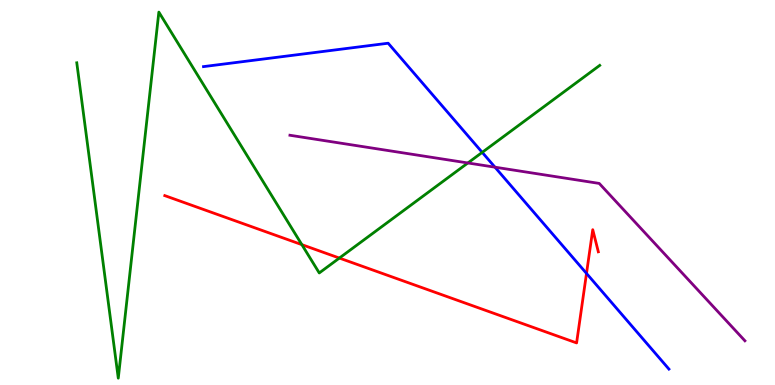[{'lines': ['blue', 'red'], 'intersections': [{'x': 7.57, 'y': 2.9}]}, {'lines': ['green', 'red'], 'intersections': [{'x': 3.89, 'y': 3.65}, {'x': 4.38, 'y': 3.3}]}, {'lines': ['purple', 'red'], 'intersections': []}, {'lines': ['blue', 'green'], 'intersections': [{'x': 6.22, 'y': 6.04}]}, {'lines': ['blue', 'purple'], 'intersections': [{'x': 6.39, 'y': 5.66}]}, {'lines': ['green', 'purple'], 'intersections': [{'x': 6.04, 'y': 5.77}]}]